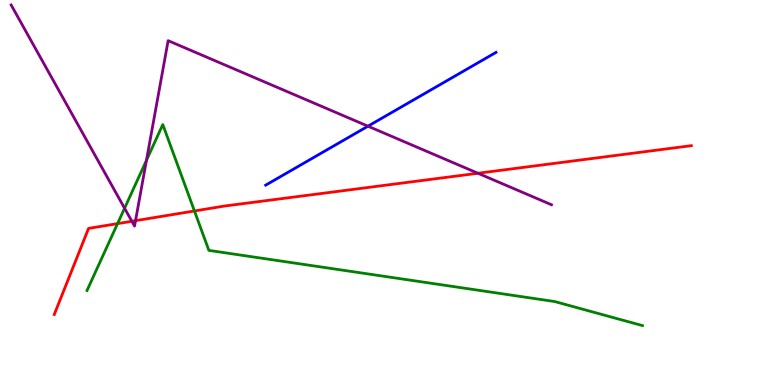[{'lines': ['blue', 'red'], 'intersections': []}, {'lines': ['green', 'red'], 'intersections': [{'x': 1.52, 'y': 4.19}, {'x': 2.51, 'y': 4.52}]}, {'lines': ['purple', 'red'], 'intersections': [{'x': 1.7, 'y': 4.25}, {'x': 1.75, 'y': 4.27}, {'x': 6.17, 'y': 5.5}]}, {'lines': ['blue', 'green'], 'intersections': []}, {'lines': ['blue', 'purple'], 'intersections': [{'x': 4.75, 'y': 6.72}]}, {'lines': ['green', 'purple'], 'intersections': [{'x': 1.61, 'y': 4.59}, {'x': 1.89, 'y': 5.84}]}]